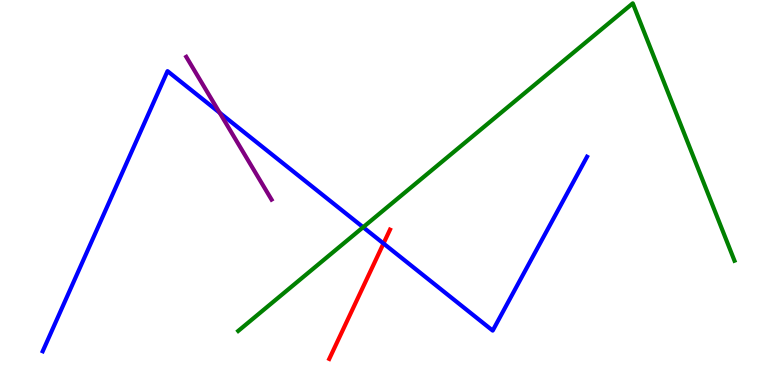[{'lines': ['blue', 'red'], 'intersections': [{'x': 4.95, 'y': 3.68}]}, {'lines': ['green', 'red'], 'intersections': []}, {'lines': ['purple', 'red'], 'intersections': []}, {'lines': ['blue', 'green'], 'intersections': [{'x': 4.69, 'y': 4.1}]}, {'lines': ['blue', 'purple'], 'intersections': [{'x': 2.83, 'y': 7.07}]}, {'lines': ['green', 'purple'], 'intersections': []}]